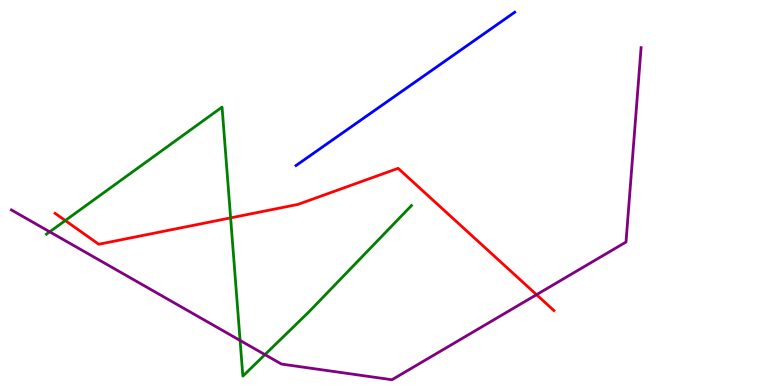[{'lines': ['blue', 'red'], 'intersections': []}, {'lines': ['green', 'red'], 'intersections': [{'x': 0.842, 'y': 4.27}, {'x': 2.98, 'y': 4.34}]}, {'lines': ['purple', 'red'], 'intersections': [{'x': 6.92, 'y': 2.35}]}, {'lines': ['blue', 'green'], 'intersections': []}, {'lines': ['blue', 'purple'], 'intersections': []}, {'lines': ['green', 'purple'], 'intersections': [{'x': 0.641, 'y': 3.98}, {'x': 3.1, 'y': 1.16}, {'x': 3.42, 'y': 0.789}]}]